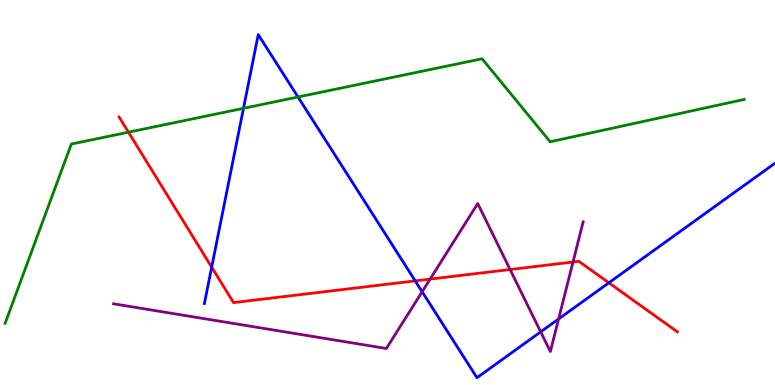[{'lines': ['blue', 'red'], 'intersections': [{'x': 2.73, 'y': 3.06}, {'x': 5.36, 'y': 2.7}, {'x': 7.86, 'y': 2.65}]}, {'lines': ['green', 'red'], 'intersections': [{'x': 1.66, 'y': 6.57}]}, {'lines': ['purple', 'red'], 'intersections': [{'x': 5.55, 'y': 2.75}, {'x': 6.58, 'y': 3.0}, {'x': 7.39, 'y': 3.19}]}, {'lines': ['blue', 'green'], 'intersections': [{'x': 3.14, 'y': 7.19}, {'x': 3.85, 'y': 7.48}]}, {'lines': ['blue', 'purple'], 'intersections': [{'x': 5.45, 'y': 2.42}, {'x': 6.98, 'y': 1.38}, {'x': 7.21, 'y': 1.71}]}, {'lines': ['green', 'purple'], 'intersections': []}]